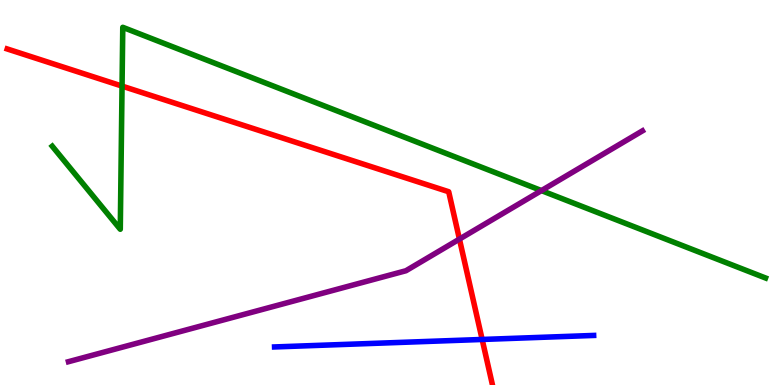[{'lines': ['blue', 'red'], 'intersections': [{'x': 6.22, 'y': 1.18}]}, {'lines': ['green', 'red'], 'intersections': [{'x': 1.57, 'y': 7.76}]}, {'lines': ['purple', 'red'], 'intersections': [{'x': 5.93, 'y': 3.79}]}, {'lines': ['blue', 'green'], 'intersections': []}, {'lines': ['blue', 'purple'], 'intersections': []}, {'lines': ['green', 'purple'], 'intersections': [{'x': 6.99, 'y': 5.05}]}]